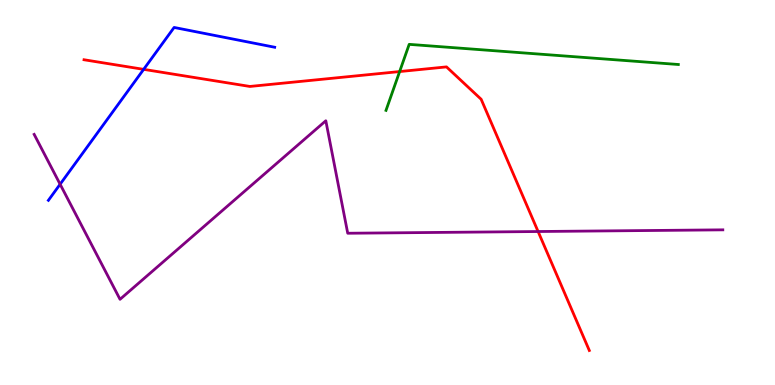[{'lines': ['blue', 'red'], 'intersections': [{'x': 1.85, 'y': 8.2}]}, {'lines': ['green', 'red'], 'intersections': [{'x': 5.16, 'y': 8.14}]}, {'lines': ['purple', 'red'], 'intersections': [{'x': 6.94, 'y': 3.99}]}, {'lines': ['blue', 'green'], 'intersections': []}, {'lines': ['blue', 'purple'], 'intersections': [{'x': 0.776, 'y': 5.21}]}, {'lines': ['green', 'purple'], 'intersections': []}]